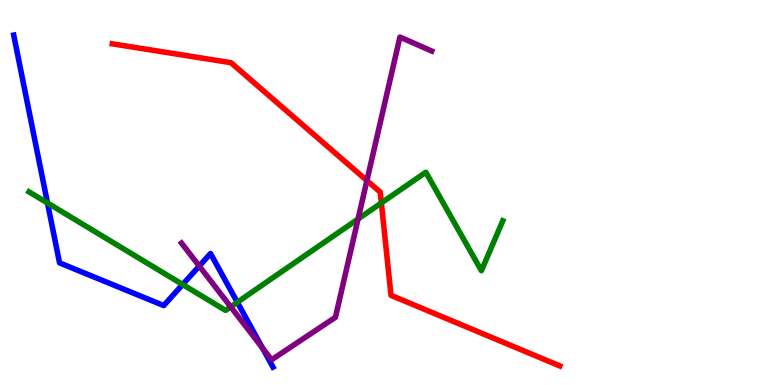[{'lines': ['blue', 'red'], 'intersections': []}, {'lines': ['green', 'red'], 'intersections': [{'x': 4.92, 'y': 4.73}]}, {'lines': ['purple', 'red'], 'intersections': [{'x': 4.73, 'y': 5.31}]}, {'lines': ['blue', 'green'], 'intersections': [{'x': 0.613, 'y': 4.73}, {'x': 2.36, 'y': 2.61}, {'x': 3.06, 'y': 2.15}]}, {'lines': ['blue', 'purple'], 'intersections': [{'x': 2.57, 'y': 3.09}, {'x': 3.39, 'y': 0.962}]}, {'lines': ['green', 'purple'], 'intersections': [{'x': 2.98, 'y': 2.03}, {'x': 4.62, 'y': 4.31}]}]